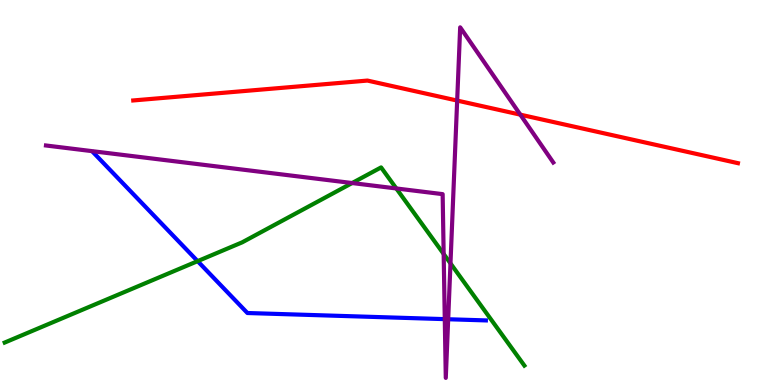[{'lines': ['blue', 'red'], 'intersections': []}, {'lines': ['green', 'red'], 'intersections': []}, {'lines': ['purple', 'red'], 'intersections': [{'x': 5.9, 'y': 7.39}, {'x': 6.71, 'y': 7.02}]}, {'lines': ['blue', 'green'], 'intersections': [{'x': 2.55, 'y': 3.22}]}, {'lines': ['blue', 'purple'], 'intersections': [{'x': 5.74, 'y': 1.71}, {'x': 5.78, 'y': 1.71}]}, {'lines': ['green', 'purple'], 'intersections': [{'x': 4.54, 'y': 5.25}, {'x': 5.11, 'y': 5.1}, {'x': 5.72, 'y': 3.4}, {'x': 5.81, 'y': 3.16}]}]